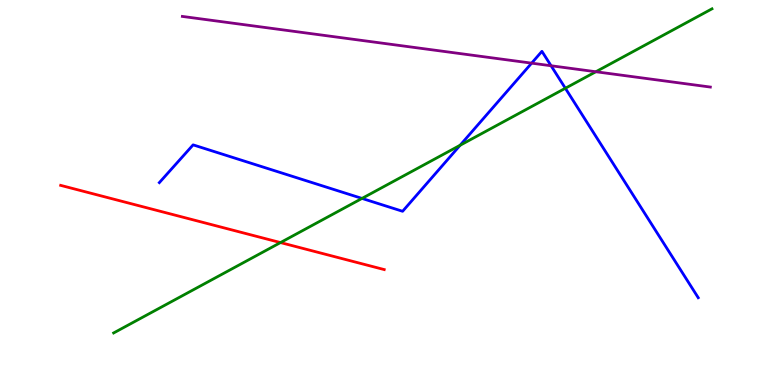[{'lines': ['blue', 'red'], 'intersections': []}, {'lines': ['green', 'red'], 'intersections': [{'x': 3.62, 'y': 3.7}]}, {'lines': ['purple', 'red'], 'intersections': []}, {'lines': ['blue', 'green'], 'intersections': [{'x': 4.67, 'y': 4.85}, {'x': 5.94, 'y': 6.23}, {'x': 7.29, 'y': 7.71}]}, {'lines': ['blue', 'purple'], 'intersections': [{'x': 6.86, 'y': 8.36}, {'x': 7.11, 'y': 8.29}]}, {'lines': ['green', 'purple'], 'intersections': [{'x': 7.69, 'y': 8.14}]}]